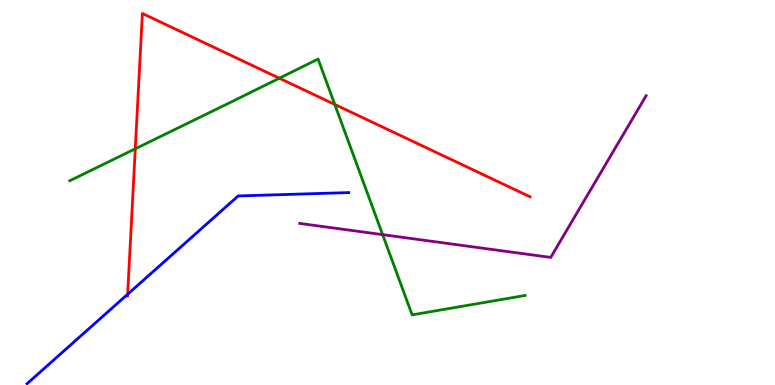[{'lines': ['blue', 'red'], 'intersections': [{'x': 1.65, 'y': 2.36}]}, {'lines': ['green', 'red'], 'intersections': [{'x': 1.75, 'y': 6.14}, {'x': 3.6, 'y': 7.97}, {'x': 4.32, 'y': 7.29}]}, {'lines': ['purple', 'red'], 'intersections': []}, {'lines': ['blue', 'green'], 'intersections': []}, {'lines': ['blue', 'purple'], 'intersections': []}, {'lines': ['green', 'purple'], 'intersections': [{'x': 4.94, 'y': 3.91}]}]